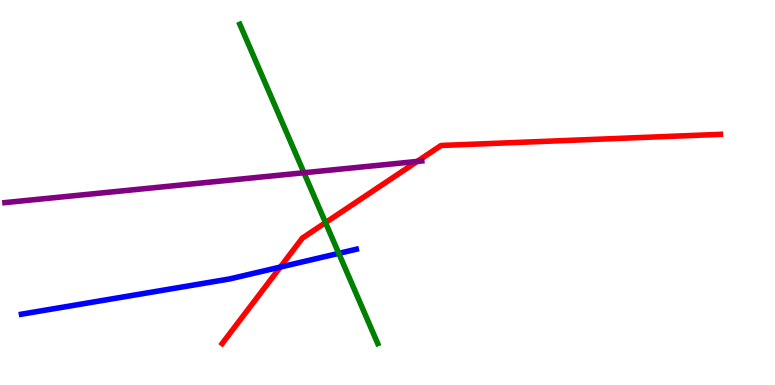[{'lines': ['blue', 'red'], 'intersections': [{'x': 3.62, 'y': 3.06}]}, {'lines': ['green', 'red'], 'intersections': [{'x': 4.2, 'y': 4.22}]}, {'lines': ['purple', 'red'], 'intersections': [{'x': 5.38, 'y': 5.81}]}, {'lines': ['blue', 'green'], 'intersections': [{'x': 4.37, 'y': 3.42}]}, {'lines': ['blue', 'purple'], 'intersections': []}, {'lines': ['green', 'purple'], 'intersections': [{'x': 3.92, 'y': 5.51}]}]